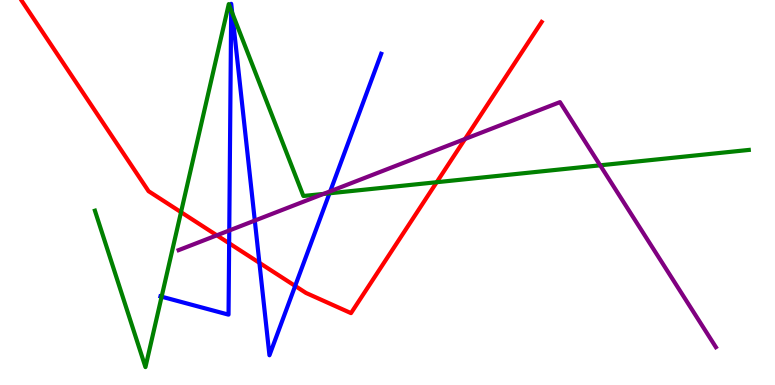[{'lines': ['blue', 'red'], 'intersections': [{'x': 2.96, 'y': 3.68}, {'x': 3.35, 'y': 3.17}, {'x': 3.81, 'y': 2.57}]}, {'lines': ['green', 'red'], 'intersections': [{'x': 2.34, 'y': 4.49}, {'x': 5.64, 'y': 5.27}]}, {'lines': ['purple', 'red'], 'intersections': [{'x': 2.8, 'y': 3.89}, {'x': 6.0, 'y': 6.39}]}, {'lines': ['blue', 'green'], 'intersections': [{'x': 2.09, 'y': 2.29}, {'x': 2.98, 'y': 9.73}, {'x': 3.0, 'y': 9.66}, {'x': 4.25, 'y': 4.98}]}, {'lines': ['blue', 'purple'], 'intersections': [{'x': 2.96, 'y': 4.01}, {'x': 3.29, 'y': 4.27}, {'x': 4.26, 'y': 5.03}]}, {'lines': ['green', 'purple'], 'intersections': [{'x': 4.17, 'y': 4.96}, {'x': 7.74, 'y': 5.71}]}]